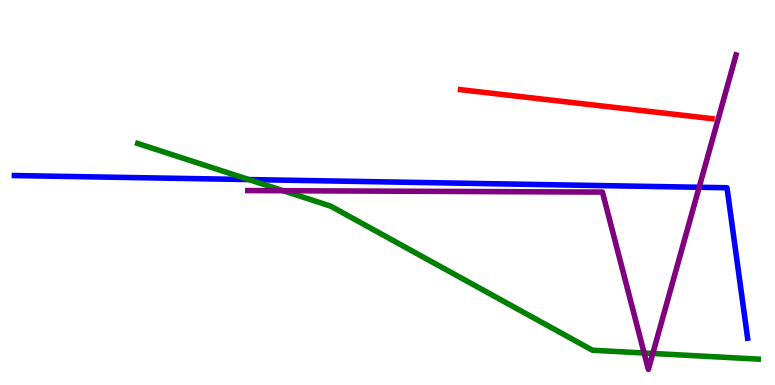[{'lines': ['blue', 'red'], 'intersections': []}, {'lines': ['green', 'red'], 'intersections': []}, {'lines': ['purple', 'red'], 'intersections': []}, {'lines': ['blue', 'green'], 'intersections': [{'x': 3.21, 'y': 5.34}]}, {'lines': ['blue', 'purple'], 'intersections': [{'x': 9.02, 'y': 5.14}]}, {'lines': ['green', 'purple'], 'intersections': [{'x': 3.65, 'y': 5.05}, {'x': 8.31, 'y': 0.831}, {'x': 8.42, 'y': 0.819}]}]